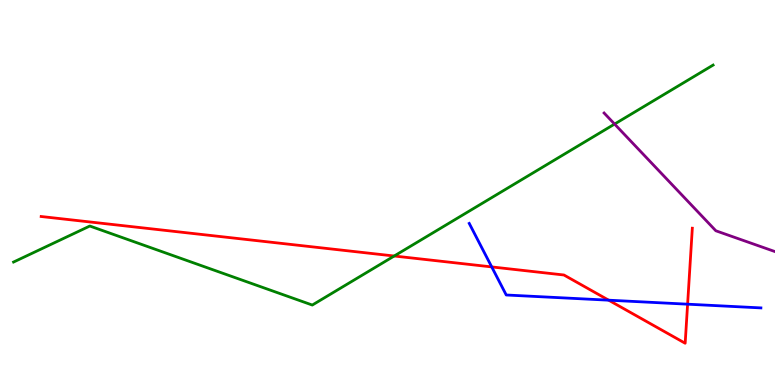[{'lines': ['blue', 'red'], 'intersections': [{'x': 6.34, 'y': 3.07}, {'x': 7.85, 'y': 2.2}, {'x': 8.87, 'y': 2.1}]}, {'lines': ['green', 'red'], 'intersections': [{'x': 5.09, 'y': 3.35}]}, {'lines': ['purple', 'red'], 'intersections': []}, {'lines': ['blue', 'green'], 'intersections': []}, {'lines': ['blue', 'purple'], 'intersections': []}, {'lines': ['green', 'purple'], 'intersections': [{'x': 7.93, 'y': 6.78}]}]